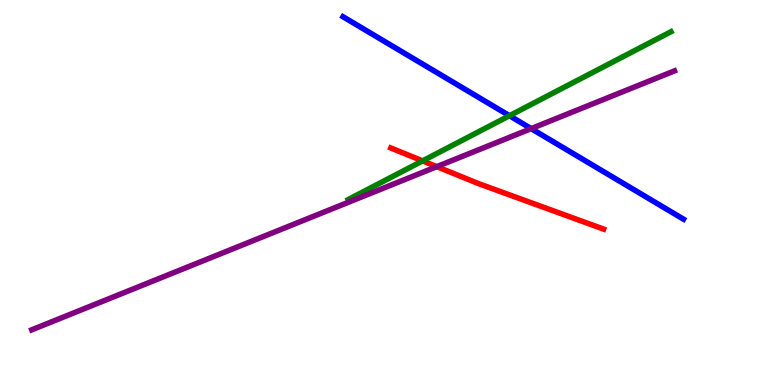[{'lines': ['blue', 'red'], 'intersections': []}, {'lines': ['green', 'red'], 'intersections': [{'x': 5.45, 'y': 5.82}]}, {'lines': ['purple', 'red'], 'intersections': [{'x': 5.64, 'y': 5.67}]}, {'lines': ['blue', 'green'], 'intersections': [{'x': 6.57, 'y': 6.99}]}, {'lines': ['blue', 'purple'], 'intersections': [{'x': 6.85, 'y': 6.66}]}, {'lines': ['green', 'purple'], 'intersections': []}]